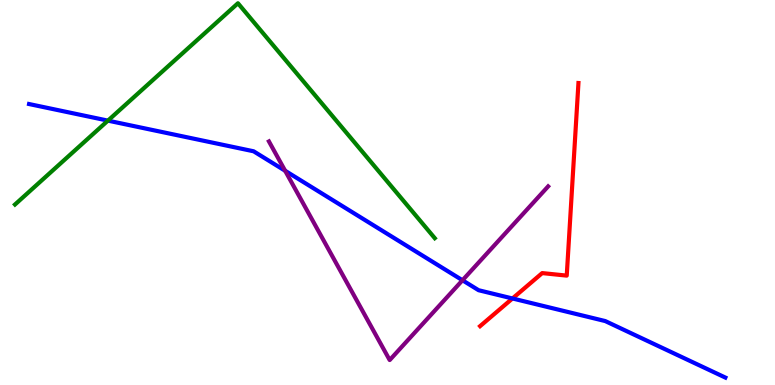[{'lines': ['blue', 'red'], 'intersections': [{'x': 6.61, 'y': 2.25}]}, {'lines': ['green', 'red'], 'intersections': []}, {'lines': ['purple', 'red'], 'intersections': []}, {'lines': ['blue', 'green'], 'intersections': [{'x': 1.39, 'y': 6.87}]}, {'lines': ['blue', 'purple'], 'intersections': [{'x': 3.68, 'y': 5.56}, {'x': 5.97, 'y': 2.72}]}, {'lines': ['green', 'purple'], 'intersections': []}]